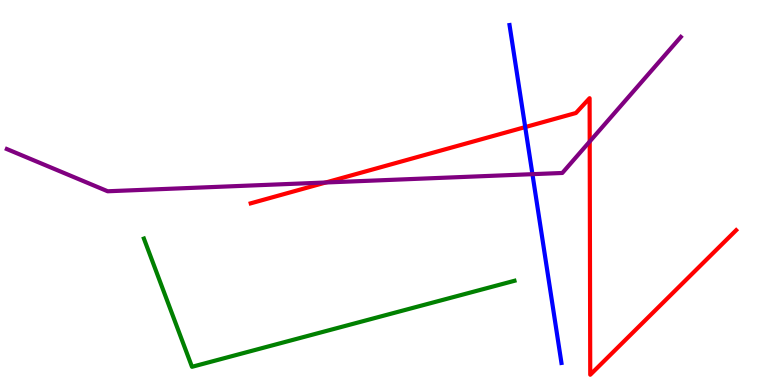[{'lines': ['blue', 'red'], 'intersections': [{'x': 6.78, 'y': 6.7}]}, {'lines': ['green', 'red'], 'intersections': []}, {'lines': ['purple', 'red'], 'intersections': [{'x': 4.2, 'y': 5.26}, {'x': 7.61, 'y': 6.32}]}, {'lines': ['blue', 'green'], 'intersections': []}, {'lines': ['blue', 'purple'], 'intersections': [{'x': 6.87, 'y': 5.48}]}, {'lines': ['green', 'purple'], 'intersections': []}]